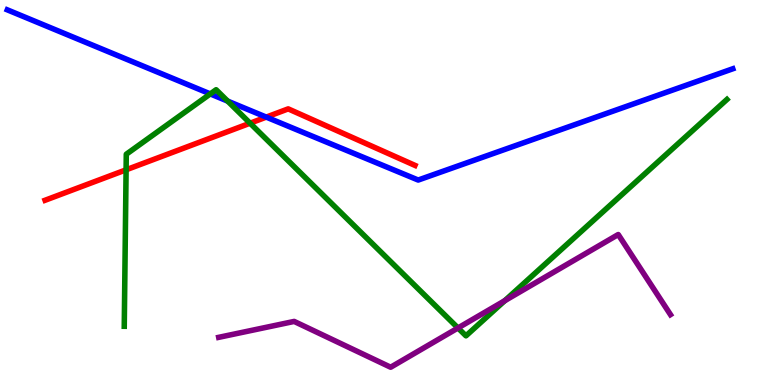[{'lines': ['blue', 'red'], 'intersections': [{'x': 3.44, 'y': 6.96}]}, {'lines': ['green', 'red'], 'intersections': [{'x': 1.63, 'y': 5.59}, {'x': 3.23, 'y': 6.8}]}, {'lines': ['purple', 'red'], 'intersections': []}, {'lines': ['blue', 'green'], 'intersections': [{'x': 2.71, 'y': 7.56}, {'x': 2.94, 'y': 7.37}]}, {'lines': ['blue', 'purple'], 'intersections': []}, {'lines': ['green', 'purple'], 'intersections': [{'x': 5.91, 'y': 1.48}, {'x': 6.51, 'y': 2.19}]}]